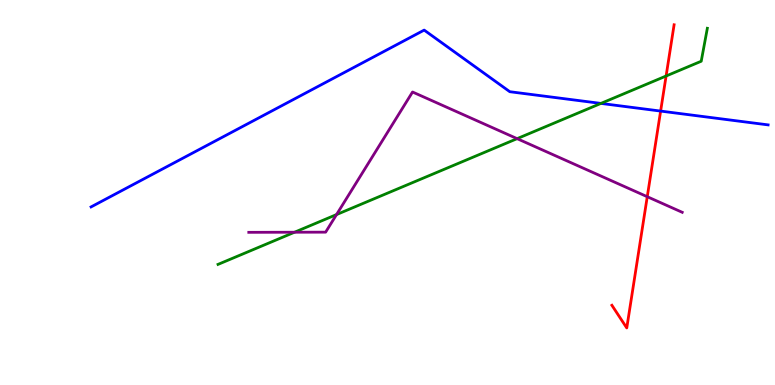[{'lines': ['blue', 'red'], 'intersections': [{'x': 8.52, 'y': 7.11}]}, {'lines': ['green', 'red'], 'intersections': [{'x': 8.59, 'y': 8.03}]}, {'lines': ['purple', 'red'], 'intersections': [{'x': 8.35, 'y': 4.89}]}, {'lines': ['blue', 'green'], 'intersections': [{'x': 7.75, 'y': 7.31}]}, {'lines': ['blue', 'purple'], 'intersections': []}, {'lines': ['green', 'purple'], 'intersections': [{'x': 3.8, 'y': 3.97}, {'x': 4.34, 'y': 4.43}, {'x': 6.67, 'y': 6.4}]}]